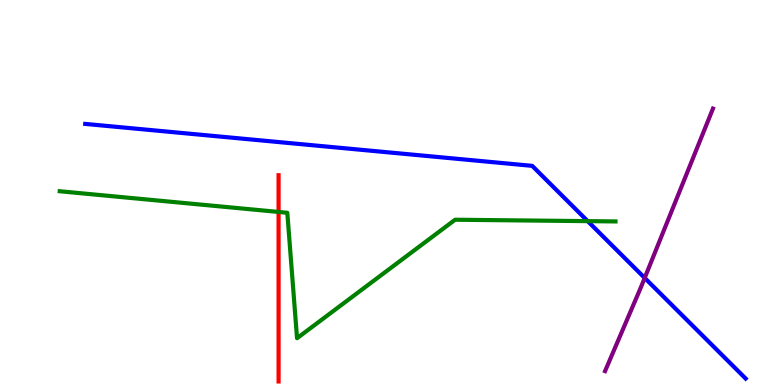[{'lines': ['blue', 'red'], 'intersections': []}, {'lines': ['green', 'red'], 'intersections': [{'x': 3.59, 'y': 4.49}]}, {'lines': ['purple', 'red'], 'intersections': []}, {'lines': ['blue', 'green'], 'intersections': [{'x': 7.58, 'y': 4.26}]}, {'lines': ['blue', 'purple'], 'intersections': [{'x': 8.32, 'y': 2.78}]}, {'lines': ['green', 'purple'], 'intersections': []}]